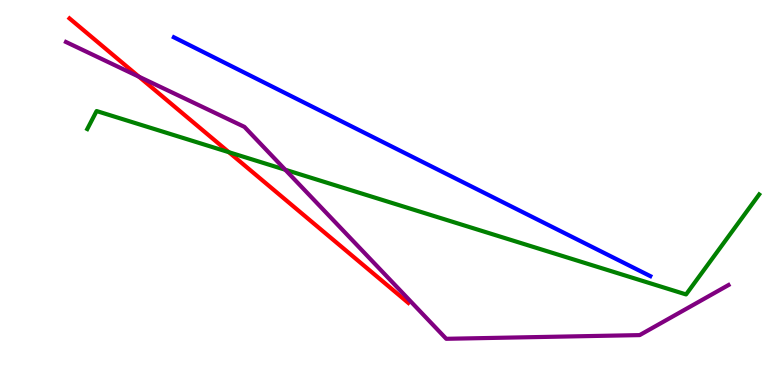[{'lines': ['blue', 'red'], 'intersections': []}, {'lines': ['green', 'red'], 'intersections': [{'x': 2.95, 'y': 6.05}]}, {'lines': ['purple', 'red'], 'intersections': [{'x': 1.79, 'y': 8.01}]}, {'lines': ['blue', 'green'], 'intersections': []}, {'lines': ['blue', 'purple'], 'intersections': []}, {'lines': ['green', 'purple'], 'intersections': [{'x': 3.68, 'y': 5.59}]}]